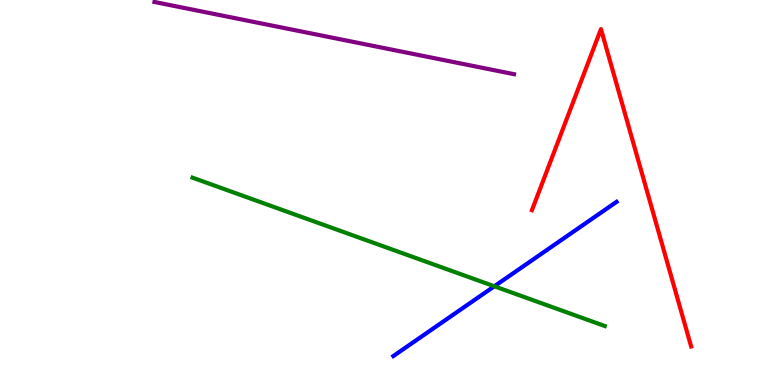[{'lines': ['blue', 'red'], 'intersections': []}, {'lines': ['green', 'red'], 'intersections': []}, {'lines': ['purple', 'red'], 'intersections': []}, {'lines': ['blue', 'green'], 'intersections': [{'x': 6.38, 'y': 2.56}]}, {'lines': ['blue', 'purple'], 'intersections': []}, {'lines': ['green', 'purple'], 'intersections': []}]